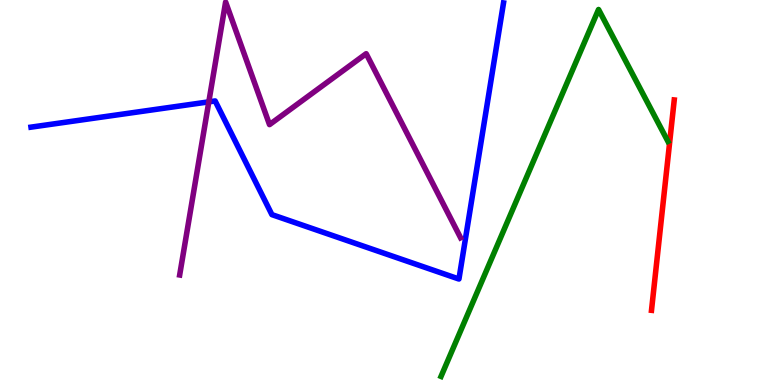[{'lines': ['blue', 'red'], 'intersections': []}, {'lines': ['green', 'red'], 'intersections': []}, {'lines': ['purple', 'red'], 'intersections': []}, {'lines': ['blue', 'green'], 'intersections': []}, {'lines': ['blue', 'purple'], 'intersections': [{'x': 2.69, 'y': 7.35}]}, {'lines': ['green', 'purple'], 'intersections': []}]